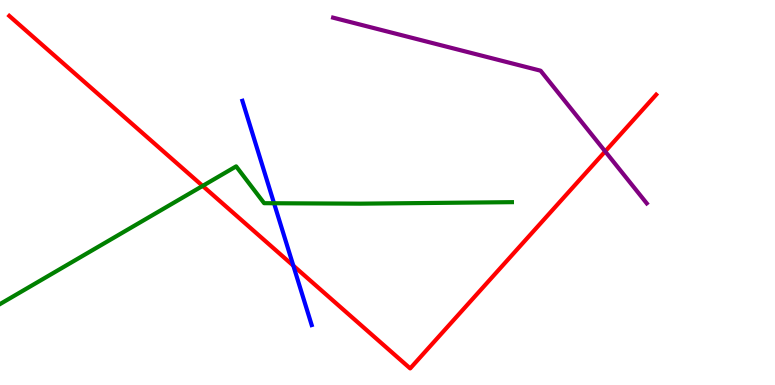[{'lines': ['blue', 'red'], 'intersections': [{'x': 3.78, 'y': 3.1}]}, {'lines': ['green', 'red'], 'intersections': [{'x': 2.61, 'y': 5.17}]}, {'lines': ['purple', 'red'], 'intersections': [{'x': 7.81, 'y': 6.07}]}, {'lines': ['blue', 'green'], 'intersections': [{'x': 3.54, 'y': 4.72}]}, {'lines': ['blue', 'purple'], 'intersections': []}, {'lines': ['green', 'purple'], 'intersections': []}]